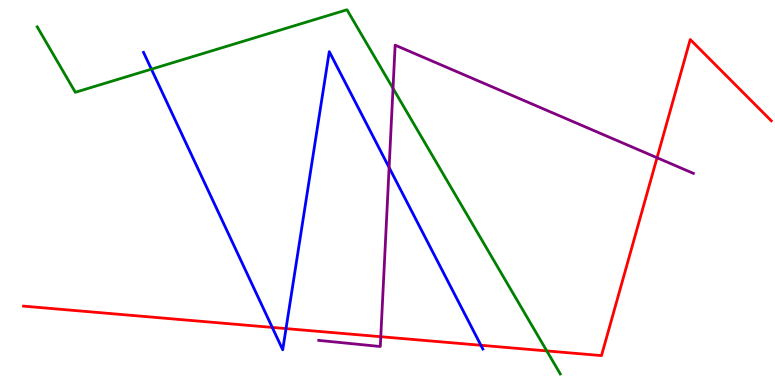[{'lines': ['blue', 'red'], 'intersections': [{'x': 3.51, 'y': 1.5}, {'x': 3.69, 'y': 1.47}, {'x': 6.21, 'y': 1.03}]}, {'lines': ['green', 'red'], 'intersections': [{'x': 7.06, 'y': 0.885}]}, {'lines': ['purple', 'red'], 'intersections': [{'x': 4.91, 'y': 1.25}, {'x': 8.48, 'y': 5.9}]}, {'lines': ['blue', 'green'], 'intersections': [{'x': 1.95, 'y': 8.2}]}, {'lines': ['blue', 'purple'], 'intersections': [{'x': 5.02, 'y': 5.65}]}, {'lines': ['green', 'purple'], 'intersections': [{'x': 5.07, 'y': 7.7}]}]